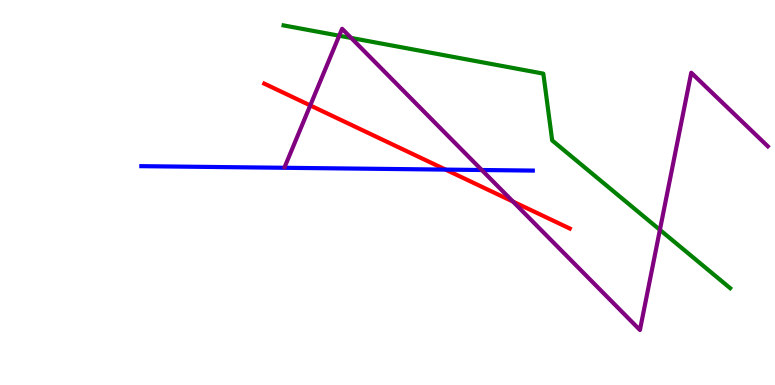[{'lines': ['blue', 'red'], 'intersections': [{'x': 5.75, 'y': 5.59}]}, {'lines': ['green', 'red'], 'intersections': []}, {'lines': ['purple', 'red'], 'intersections': [{'x': 4.0, 'y': 7.26}, {'x': 6.62, 'y': 4.76}]}, {'lines': ['blue', 'green'], 'intersections': []}, {'lines': ['blue', 'purple'], 'intersections': [{'x': 6.22, 'y': 5.58}]}, {'lines': ['green', 'purple'], 'intersections': [{'x': 4.38, 'y': 9.07}, {'x': 4.53, 'y': 9.01}, {'x': 8.52, 'y': 4.03}]}]